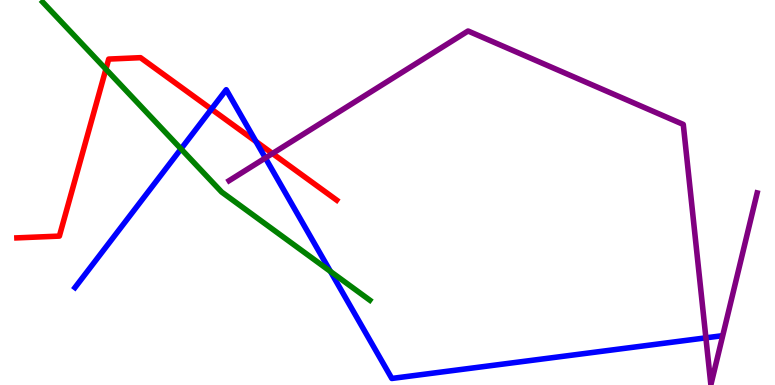[{'lines': ['blue', 'red'], 'intersections': [{'x': 2.73, 'y': 7.17}, {'x': 3.3, 'y': 6.32}]}, {'lines': ['green', 'red'], 'intersections': [{'x': 1.37, 'y': 8.2}]}, {'lines': ['purple', 'red'], 'intersections': [{'x': 3.52, 'y': 6.01}]}, {'lines': ['blue', 'green'], 'intersections': [{'x': 2.34, 'y': 6.13}, {'x': 4.26, 'y': 2.95}]}, {'lines': ['blue', 'purple'], 'intersections': [{'x': 3.42, 'y': 5.9}, {'x': 9.11, 'y': 1.23}]}, {'lines': ['green', 'purple'], 'intersections': []}]